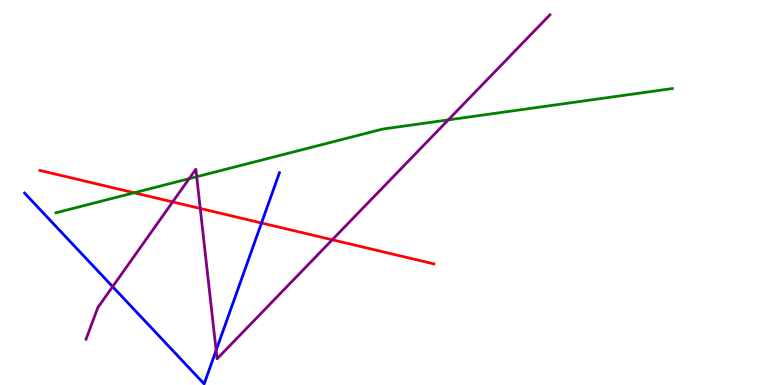[{'lines': ['blue', 'red'], 'intersections': [{'x': 3.37, 'y': 4.21}]}, {'lines': ['green', 'red'], 'intersections': [{'x': 1.73, 'y': 4.99}]}, {'lines': ['purple', 'red'], 'intersections': [{'x': 2.23, 'y': 4.76}, {'x': 2.58, 'y': 4.59}, {'x': 4.29, 'y': 3.77}]}, {'lines': ['blue', 'green'], 'intersections': []}, {'lines': ['blue', 'purple'], 'intersections': [{'x': 1.45, 'y': 2.55}, {'x': 2.79, 'y': 0.9}]}, {'lines': ['green', 'purple'], 'intersections': [{'x': 2.44, 'y': 5.36}, {'x': 2.54, 'y': 5.41}, {'x': 5.78, 'y': 6.89}]}]